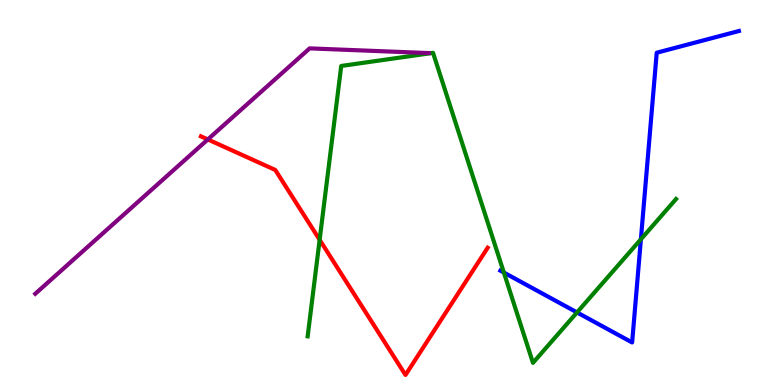[{'lines': ['blue', 'red'], 'intersections': []}, {'lines': ['green', 'red'], 'intersections': [{'x': 4.12, 'y': 3.77}]}, {'lines': ['purple', 'red'], 'intersections': [{'x': 2.68, 'y': 6.38}]}, {'lines': ['blue', 'green'], 'intersections': [{'x': 6.5, 'y': 2.92}, {'x': 7.45, 'y': 1.89}, {'x': 8.27, 'y': 3.78}]}, {'lines': ['blue', 'purple'], 'intersections': []}, {'lines': ['green', 'purple'], 'intersections': []}]